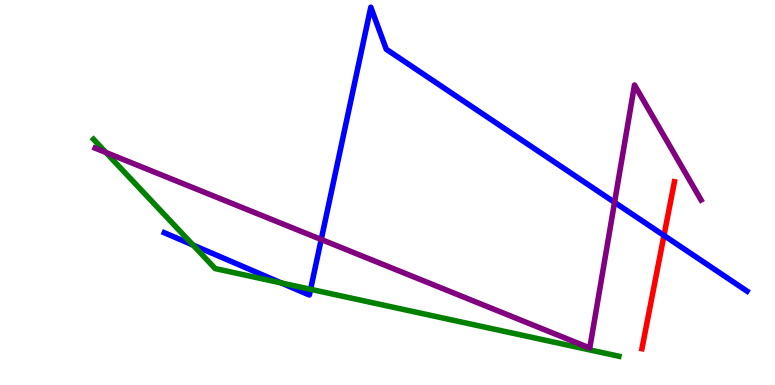[{'lines': ['blue', 'red'], 'intersections': [{'x': 8.57, 'y': 3.88}]}, {'lines': ['green', 'red'], 'intersections': []}, {'lines': ['purple', 'red'], 'intersections': []}, {'lines': ['blue', 'green'], 'intersections': [{'x': 2.49, 'y': 3.63}, {'x': 3.63, 'y': 2.65}, {'x': 4.01, 'y': 2.49}]}, {'lines': ['blue', 'purple'], 'intersections': [{'x': 4.14, 'y': 3.78}, {'x': 7.93, 'y': 4.74}]}, {'lines': ['green', 'purple'], 'intersections': [{'x': 1.37, 'y': 6.04}]}]